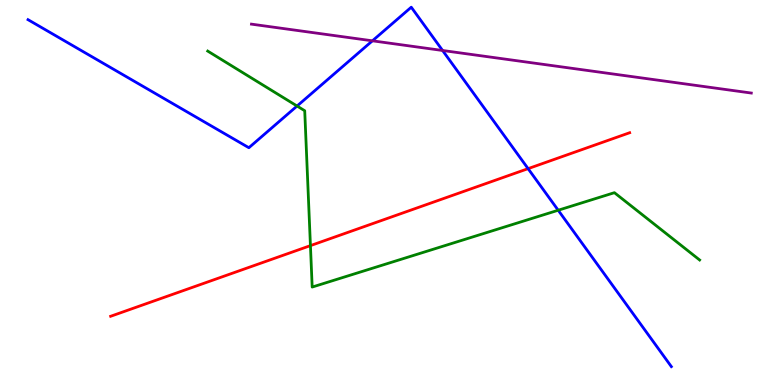[{'lines': ['blue', 'red'], 'intersections': [{'x': 6.81, 'y': 5.62}]}, {'lines': ['green', 'red'], 'intersections': [{'x': 4.01, 'y': 3.62}]}, {'lines': ['purple', 'red'], 'intersections': []}, {'lines': ['blue', 'green'], 'intersections': [{'x': 3.83, 'y': 7.25}, {'x': 7.2, 'y': 4.54}]}, {'lines': ['blue', 'purple'], 'intersections': [{'x': 4.81, 'y': 8.94}, {'x': 5.71, 'y': 8.69}]}, {'lines': ['green', 'purple'], 'intersections': []}]